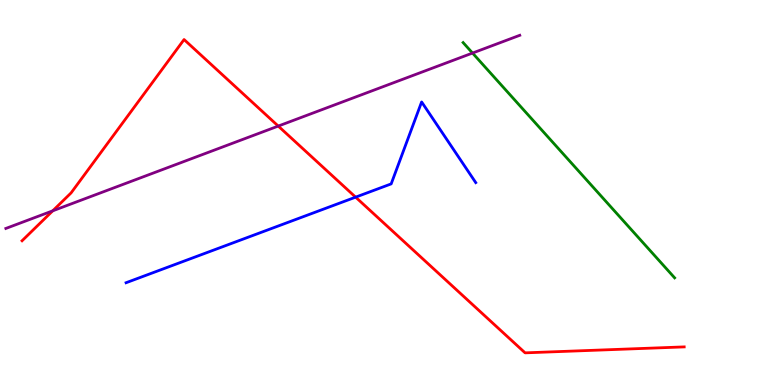[{'lines': ['blue', 'red'], 'intersections': [{'x': 4.59, 'y': 4.88}]}, {'lines': ['green', 'red'], 'intersections': []}, {'lines': ['purple', 'red'], 'intersections': [{'x': 0.68, 'y': 4.52}, {'x': 3.59, 'y': 6.73}]}, {'lines': ['blue', 'green'], 'intersections': []}, {'lines': ['blue', 'purple'], 'intersections': []}, {'lines': ['green', 'purple'], 'intersections': [{'x': 6.1, 'y': 8.62}]}]